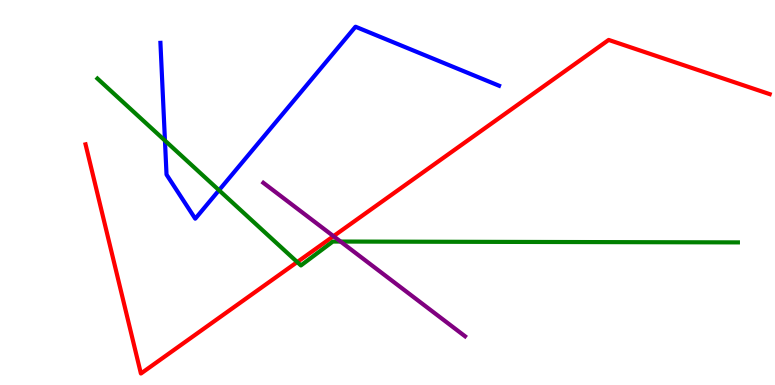[{'lines': ['blue', 'red'], 'intersections': []}, {'lines': ['green', 'red'], 'intersections': [{'x': 3.84, 'y': 3.19}]}, {'lines': ['purple', 'red'], 'intersections': [{'x': 4.3, 'y': 3.87}]}, {'lines': ['blue', 'green'], 'intersections': [{'x': 2.13, 'y': 6.35}, {'x': 2.83, 'y': 5.06}]}, {'lines': ['blue', 'purple'], 'intersections': []}, {'lines': ['green', 'purple'], 'intersections': [{'x': 4.39, 'y': 3.73}]}]